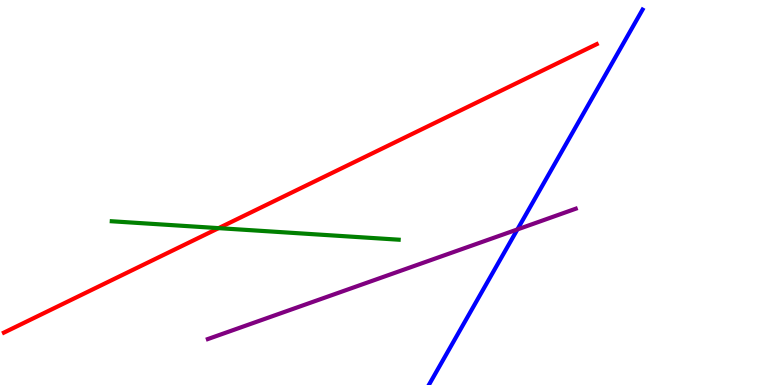[{'lines': ['blue', 'red'], 'intersections': []}, {'lines': ['green', 'red'], 'intersections': [{'x': 2.82, 'y': 4.07}]}, {'lines': ['purple', 'red'], 'intersections': []}, {'lines': ['blue', 'green'], 'intersections': []}, {'lines': ['blue', 'purple'], 'intersections': [{'x': 6.68, 'y': 4.04}]}, {'lines': ['green', 'purple'], 'intersections': []}]